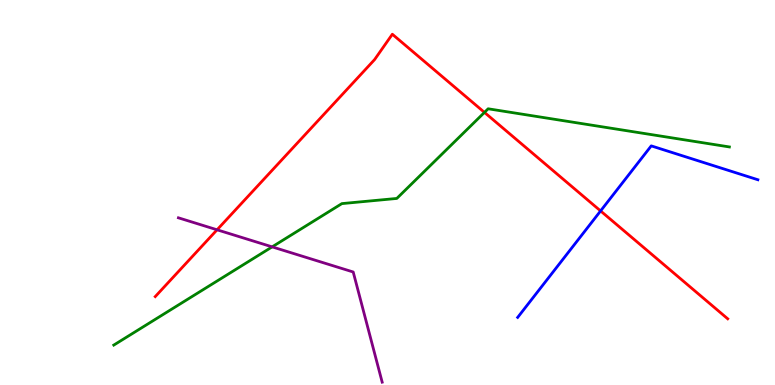[{'lines': ['blue', 'red'], 'intersections': [{'x': 7.75, 'y': 4.52}]}, {'lines': ['green', 'red'], 'intersections': [{'x': 6.25, 'y': 7.08}]}, {'lines': ['purple', 'red'], 'intersections': [{'x': 2.8, 'y': 4.03}]}, {'lines': ['blue', 'green'], 'intersections': []}, {'lines': ['blue', 'purple'], 'intersections': []}, {'lines': ['green', 'purple'], 'intersections': [{'x': 3.51, 'y': 3.59}]}]